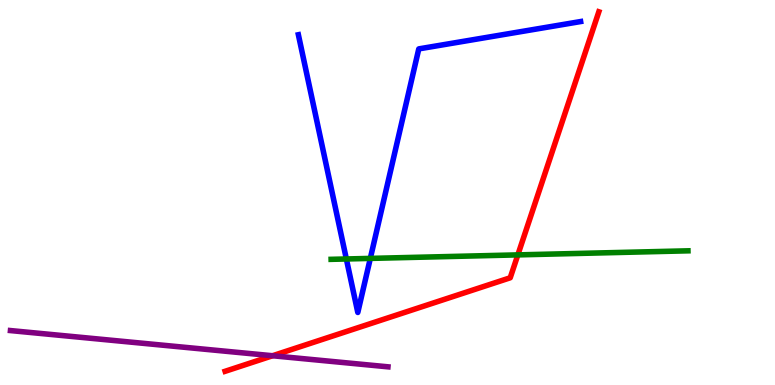[{'lines': ['blue', 'red'], 'intersections': []}, {'lines': ['green', 'red'], 'intersections': [{'x': 6.68, 'y': 3.38}]}, {'lines': ['purple', 'red'], 'intersections': [{'x': 3.52, 'y': 0.76}]}, {'lines': ['blue', 'green'], 'intersections': [{'x': 4.47, 'y': 3.27}, {'x': 4.78, 'y': 3.29}]}, {'lines': ['blue', 'purple'], 'intersections': []}, {'lines': ['green', 'purple'], 'intersections': []}]